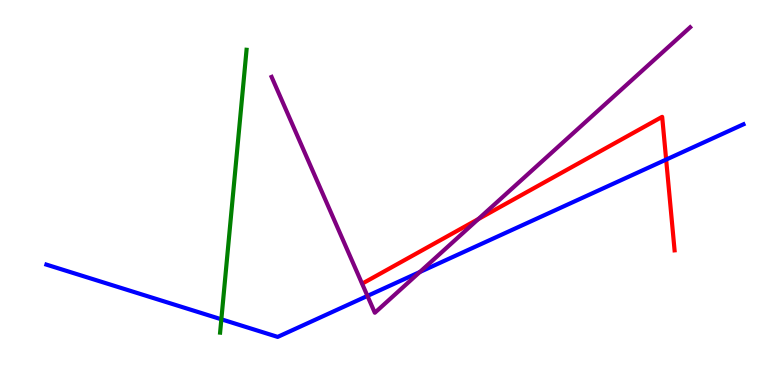[{'lines': ['blue', 'red'], 'intersections': [{'x': 8.6, 'y': 5.85}]}, {'lines': ['green', 'red'], 'intersections': []}, {'lines': ['purple', 'red'], 'intersections': [{'x': 6.17, 'y': 4.31}]}, {'lines': ['blue', 'green'], 'intersections': [{'x': 2.86, 'y': 1.71}]}, {'lines': ['blue', 'purple'], 'intersections': [{'x': 4.74, 'y': 2.31}, {'x': 5.42, 'y': 2.93}]}, {'lines': ['green', 'purple'], 'intersections': []}]